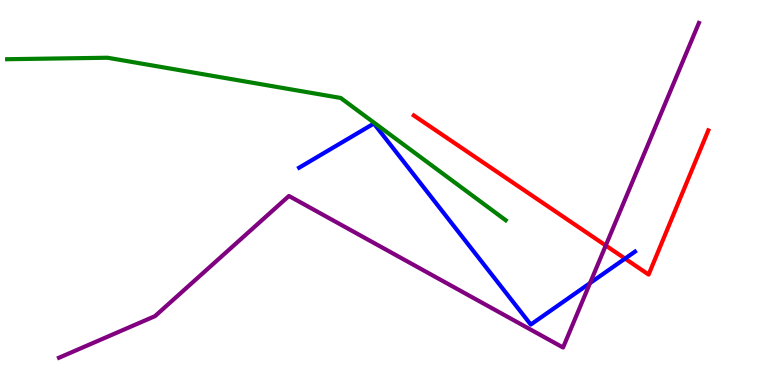[{'lines': ['blue', 'red'], 'intersections': [{'x': 8.06, 'y': 3.28}]}, {'lines': ['green', 'red'], 'intersections': []}, {'lines': ['purple', 'red'], 'intersections': [{'x': 7.82, 'y': 3.62}]}, {'lines': ['blue', 'green'], 'intersections': []}, {'lines': ['blue', 'purple'], 'intersections': [{'x': 7.61, 'y': 2.65}]}, {'lines': ['green', 'purple'], 'intersections': []}]